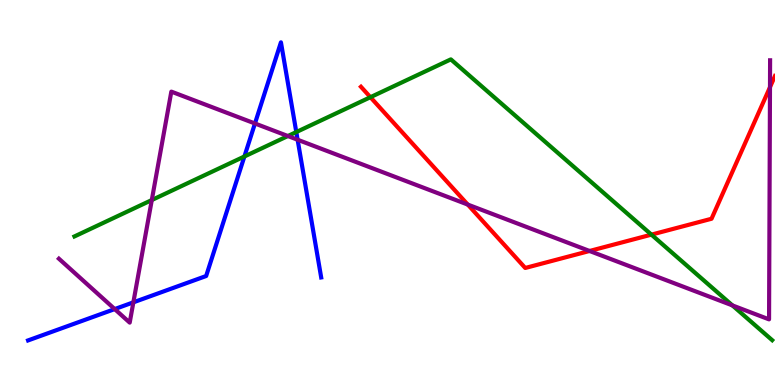[{'lines': ['blue', 'red'], 'intersections': []}, {'lines': ['green', 'red'], 'intersections': [{'x': 4.78, 'y': 7.48}, {'x': 8.41, 'y': 3.91}]}, {'lines': ['purple', 'red'], 'intersections': [{'x': 6.04, 'y': 4.69}, {'x': 7.61, 'y': 3.48}, {'x': 9.94, 'y': 7.74}]}, {'lines': ['blue', 'green'], 'intersections': [{'x': 3.15, 'y': 5.94}, {'x': 3.82, 'y': 6.57}]}, {'lines': ['blue', 'purple'], 'intersections': [{'x': 1.48, 'y': 1.97}, {'x': 1.72, 'y': 2.15}, {'x': 3.29, 'y': 6.79}, {'x': 3.84, 'y': 6.37}]}, {'lines': ['green', 'purple'], 'intersections': [{'x': 1.96, 'y': 4.8}, {'x': 3.71, 'y': 6.47}, {'x': 9.45, 'y': 2.07}]}]